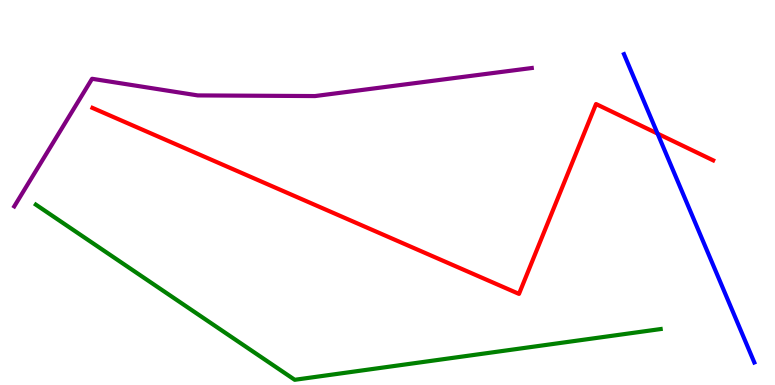[{'lines': ['blue', 'red'], 'intersections': [{'x': 8.48, 'y': 6.53}]}, {'lines': ['green', 'red'], 'intersections': []}, {'lines': ['purple', 'red'], 'intersections': []}, {'lines': ['blue', 'green'], 'intersections': []}, {'lines': ['blue', 'purple'], 'intersections': []}, {'lines': ['green', 'purple'], 'intersections': []}]